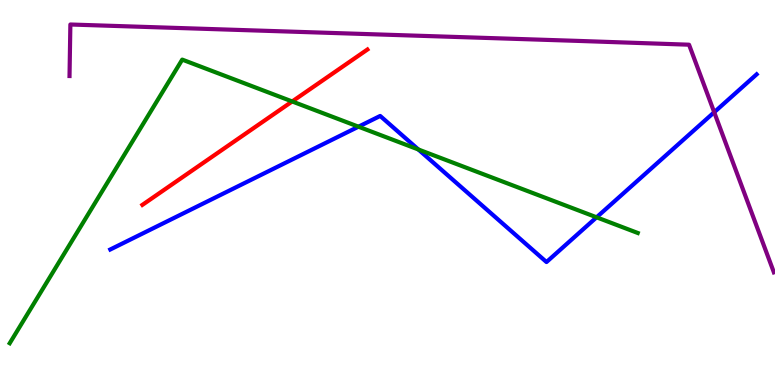[{'lines': ['blue', 'red'], 'intersections': []}, {'lines': ['green', 'red'], 'intersections': [{'x': 3.77, 'y': 7.36}]}, {'lines': ['purple', 'red'], 'intersections': []}, {'lines': ['blue', 'green'], 'intersections': [{'x': 4.63, 'y': 6.71}, {'x': 5.4, 'y': 6.12}, {'x': 7.7, 'y': 4.36}]}, {'lines': ['blue', 'purple'], 'intersections': [{'x': 9.22, 'y': 7.08}]}, {'lines': ['green', 'purple'], 'intersections': []}]